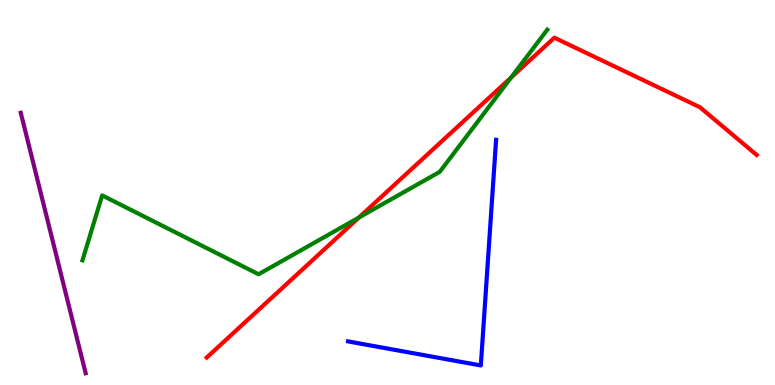[{'lines': ['blue', 'red'], 'intersections': []}, {'lines': ['green', 'red'], 'intersections': [{'x': 4.63, 'y': 4.35}, {'x': 6.6, 'y': 7.99}]}, {'lines': ['purple', 'red'], 'intersections': []}, {'lines': ['blue', 'green'], 'intersections': []}, {'lines': ['blue', 'purple'], 'intersections': []}, {'lines': ['green', 'purple'], 'intersections': []}]